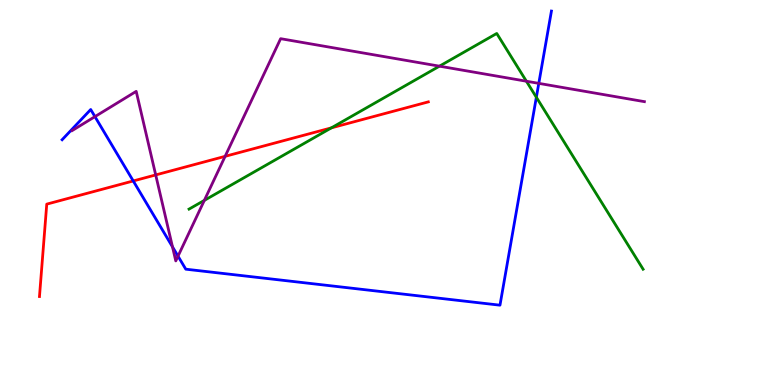[{'lines': ['blue', 'red'], 'intersections': [{'x': 1.72, 'y': 5.3}]}, {'lines': ['green', 'red'], 'intersections': [{'x': 4.28, 'y': 6.68}]}, {'lines': ['purple', 'red'], 'intersections': [{'x': 2.01, 'y': 5.46}, {'x': 2.9, 'y': 5.94}]}, {'lines': ['blue', 'green'], 'intersections': [{'x': 6.92, 'y': 7.47}]}, {'lines': ['blue', 'purple'], 'intersections': [{'x': 1.23, 'y': 6.97}, {'x': 2.23, 'y': 3.59}, {'x': 2.3, 'y': 3.35}, {'x': 6.95, 'y': 7.83}]}, {'lines': ['green', 'purple'], 'intersections': [{'x': 2.64, 'y': 4.8}, {'x': 5.67, 'y': 8.28}, {'x': 6.79, 'y': 7.89}]}]